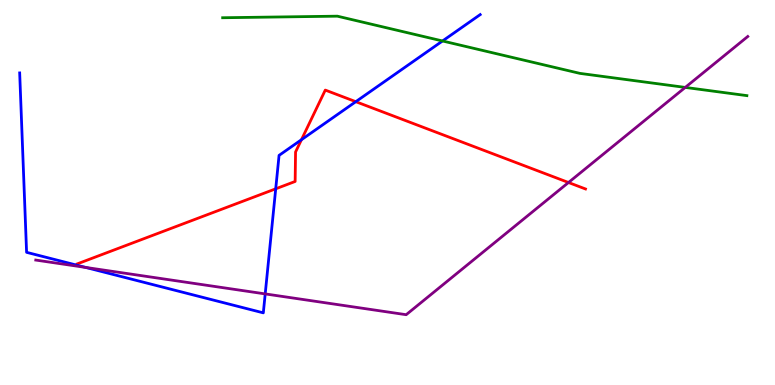[{'lines': ['blue', 'red'], 'intersections': [{'x': 3.56, 'y': 5.1}, {'x': 3.89, 'y': 6.37}, {'x': 4.59, 'y': 7.36}]}, {'lines': ['green', 'red'], 'intersections': []}, {'lines': ['purple', 'red'], 'intersections': [{'x': 7.34, 'y': 5.26}]}, {'lines': ['blue', 'green'], 'intersections': [{'x': 5.71, 'y': 8.94}]}, {'lines': ['blue', 'purple'], 'intersections': [{'x': 1.1, 'y': 3.05}, {'x': 3.42, 'y': 2.37}]}, {'lines': ['green', 'purple'], 'intersections': [{'x': 8.84, 'y': 7.73}]}]